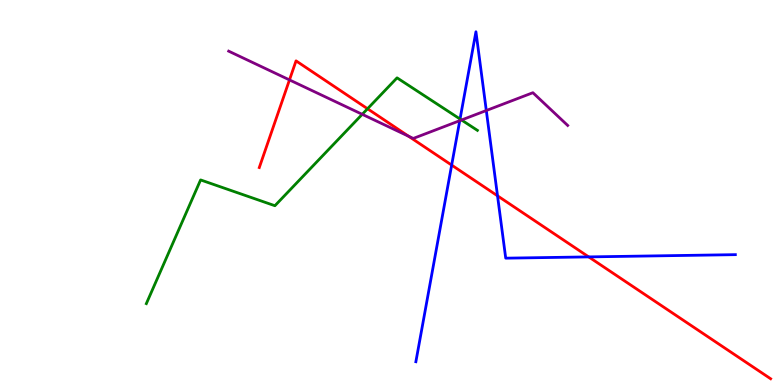[{'lines': ['blue', 'red'], 'intersections': [{'x': 5.83, 'y': 5.71}, {'x': 6.42, 'y': 4.91}, {'x': 7.6, 'y': 3.33}]}, {'lines': ['green', 'red'], 'intersections': [{'x': 4.74, 'y': 7.18}]}, {'lines': ['purple', 'red'], 'intersections': [{'x': 3.74, 'y': 7.92}, {'x': 5.27, 'y': 6.46}]}, {'lines': ['blue', 'green'], 'intersections': [{'x': 5.94, 'y': 6.91}]}, {'lines': ['blue', 'purple'], 'intersections': [{'x': 5.93, 'y': 6.87}, {'x': 6.27, 'y': 7.13}]}, {'lines': ['green', 'purple'], 'intersections': [{'x': 4.67, 'y': 7.03}, {'x': 5.96, 'y': 6.88}]}]